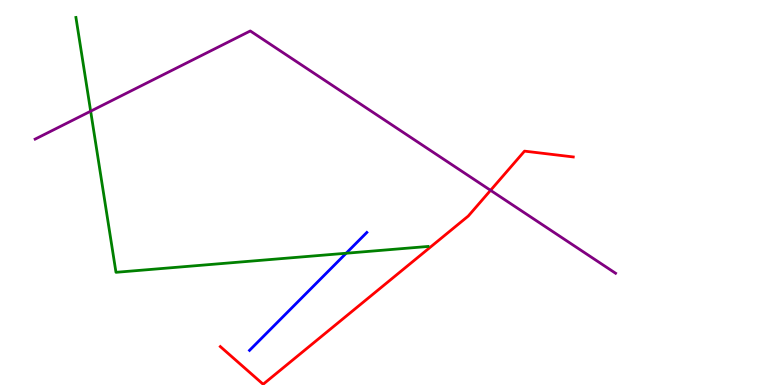[{'lines': ['blue', 'red'], 'intersections': []}, {'lines': ['green', 'red'], 'intersections': []}, {'lines': ['purple', 'red'], 'intersections': [{'x': 6.33, 'y': 5.06}]}, {'lines': ['blue', 'green'], 'intersections': [{'x': 4.47, 'y': 3.42}]}, {'lines': ['blue', 'purple'], 'intersections': []}, {'lines': ['green', 'purple'], 'intersections': [{'x': 1.17, 'y': 7.11}]}]